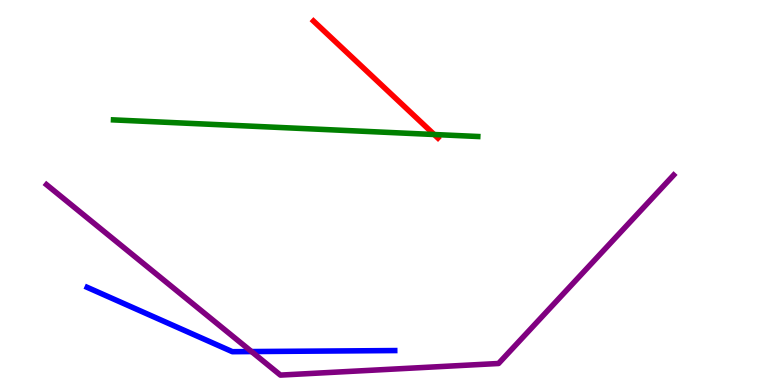[{'lines': ['blue', 'red'], 'intersections': []}, {'lines': ['green', 'red'], 'intersections': [{'x': 5.6, 'y': 6.51}]}, {'lines': ['purple', 'red'], 'intersections': []}, {'lines': ['blue', 'green'], 'intersections': []}, {'lines': ['blue', 'purple'], 'intersections': [{'x': 3.25, 'y': 0.869}]}, {'lines': ['green', 'purple'], 'intersections': []}]